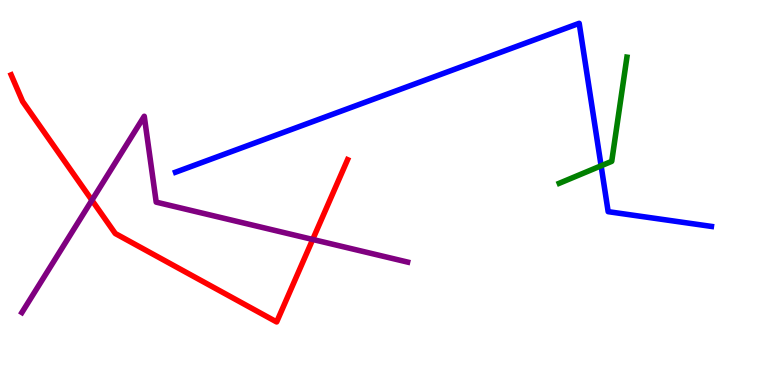[{'lines': ['blue', 'red'], 'intersections': []}, {'lines': ['green', 'red'], 'intersections': []}, {'lines': ['purple', 'red'], 'intersections': [{'x': 1.19, 'y': 4.8}, {'x': 4.04, 'y': 3.78}]}, {'lines': ['blue', 'green'], 'intersections': [{'x': 7.76, 'y': 5.69}]}, {'lines': ['blue', 'purple'], 'intersections': []}, {'lines': ['green', 'purple'], 'intersections': []}]